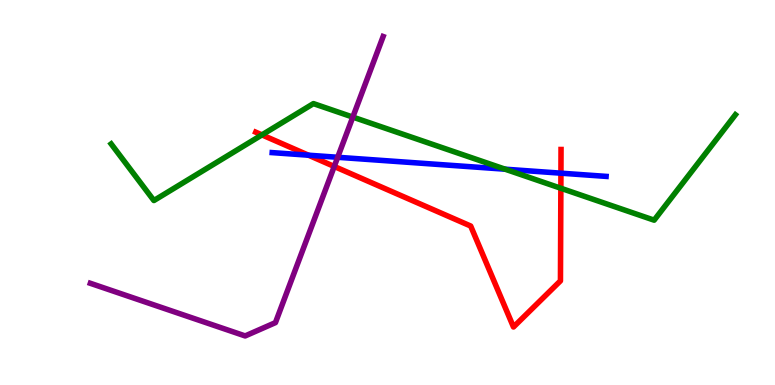[{'lines': ['blue', 'red'], 'intersections': [{'x': 3.98, 'y': 5.97}, {'x': 7.24, 'y': 5.5}]}, {'lines': ['green', 'red'], 'intersections': [{'x': 3.38, 'y': 6.5}, {'x': 7.24, 'y': 5.11}]}, {'lines': ['purple', 'red'], 'intersections': [{'x': 4.31, 'y': 5.68}]}, {'lines': ['blue', 'green'], 'intersections': [{'x': 6.52, 'y': 5.61}]}, {'lines': ['blue', 'purple'], 'intersections': [{'x': 4.36, 'y': 5.91}]}, {'lines': ['green', 'purple'], 'intersections': [{'x': 4.55, 'y': 6.96}]}]